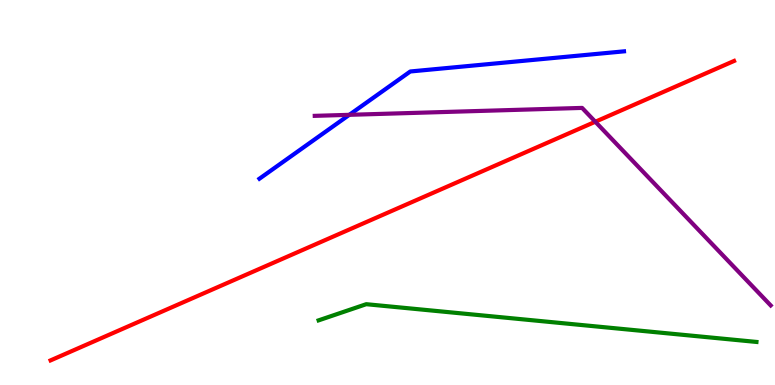[{'lines': ['blue', 'red'], 'intersections': []}, {'lines': ['green', 'red'], 'intersections': []}, {'lines': ['purple', 'red'], 'intersections': [{'x': 7.68, 'y': 6.84}]}, {'lines': ['blue', 'green'], 'intersections': []}, {'lines': ['blue', 'purple'], 'intersections': [{'x': 4.51, 'y': 7.02}]}, {'lines': ['green', 'purple'], 'intersections': []}]